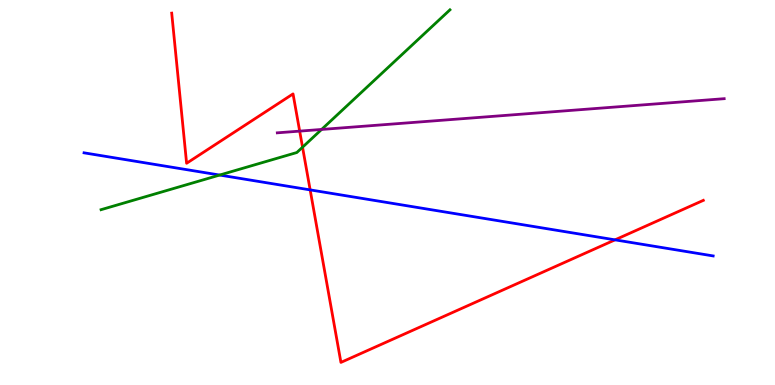[{'lines': ['blue', 'red'], 'intersections': [{'x': 4.0, 'y': 5.07}, {'x': 7.94, 'y': 3.77}]}, {'lines': ['green', 'red'], 'intersections': [{'x': 3.9, 'y': 6.18}]}, {'lines': ['purple', 'red'], 'intersections': [{'x': 3.87, 'y': 6.59}]}, {'lines': ['blue', 'green'], 'intersections': [{'x': 2.83, 'y': 5.45}]}, {'lines': ['blue', 'purple'], 'intersections': []}, {'lines': ['green', 'purple'], 'intersections': [{'x': 4.15, 'y': 6.64}]}]